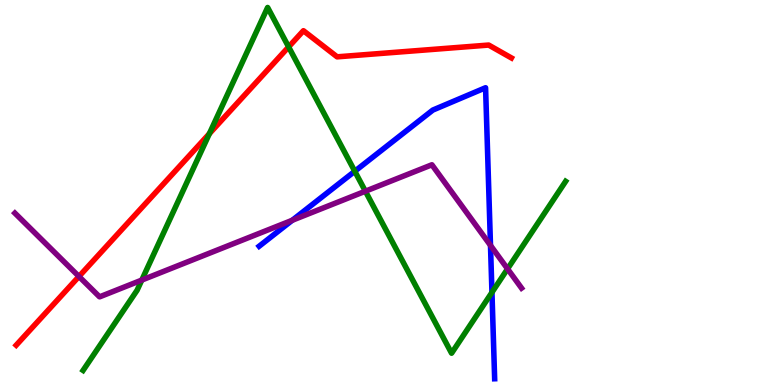[{'lines': ['blue', 'red'], 'intersections': []}, {'lines': ['green', 'red'], 'intersections': [{'x': 2.7, 'y': 6.53}, {'x': 3.72, 'y': 8.78}]}, {'lines': ['purple', 'red'], 'intersections': [{'x': 1.02, 'y': 2.82}]}, {'lines': ['blue', 'green'], 'intersections': [{'x': 4.58, 'y': 5.55}, {'x': 6.35, 'y': 2.41}]}, {'lines': ['blue', 'purple'], 'intersections': [{'x': 3.77, 'y': 4.28}, {'x': 6.33, 'y': 3.63}]}, {'lines': ['green', 'purple'], 'intersections': [{'x': 1.83, 'y': 2.73}, {'x': 4.71, 'y': 5.03}, {'x': 6.55, 'y': 3.02}]}]